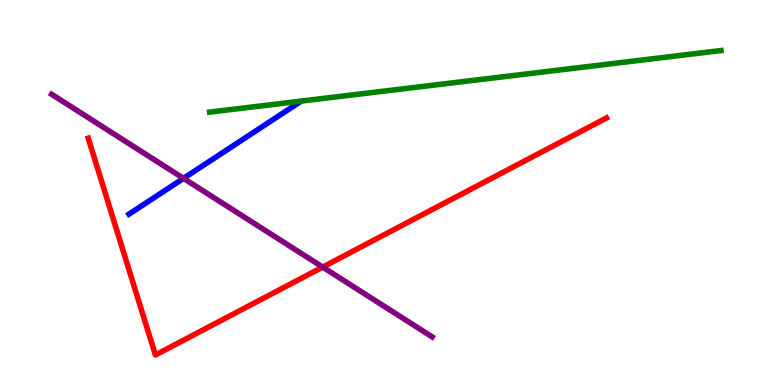[{'lines': ['blue', 'red'], 'intersections': []}, {'lines': ['green', 'red'], 'intersections': []}, {'lines': ['purple', 'red'], 'intersections': [{'x': 4.16, 'y': 3.06}]}, {'lines': ['blue', 'green'], 'intersections': []}, {'lines': ['blue', 'purple'], 'intersections': [{'x': 2.37, 'y': 5.37}]}, {'lines': ['green', 'purple'], 'intersections': []}]